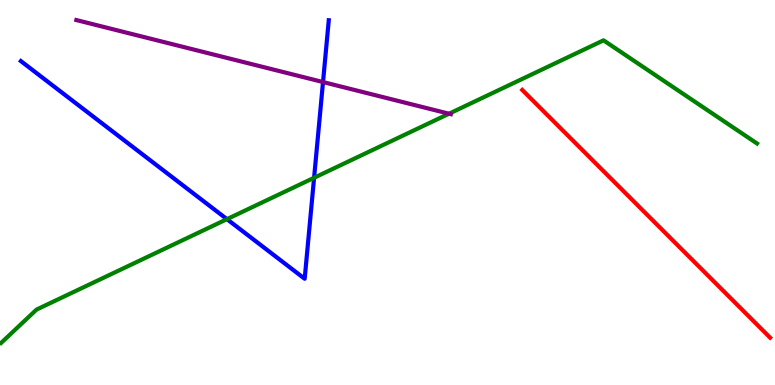[{'lines': ['blue', 'red'], 'intersections': []}, {'lines': ['green', 'red'], 'intersections': []}, {'lines': ['purple', 'red'], 'intersections': []}, {'lines': ['blue', 'green'], 'intersections': [{'x': 2.93, 'y': 4.31}, {'x': 4.05, 'y': 5.38}]}, {'lines': ['blue', 'purple'], 'intersections': [{'x': 4.17, 'y': 7.87}]}, {'lines': ['green', 'purple'], 'intersections': [{'x': 5.79, 'y': 7.05}]}]